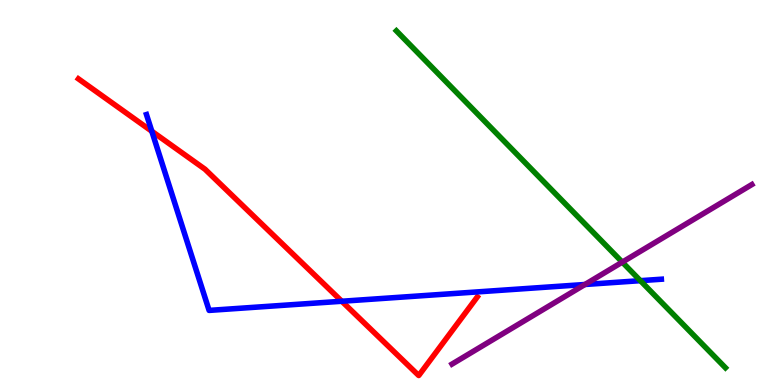[{'lines': ['blue', 'red'], 'intersections': [{'x': 1.96, 'y': 6.59}, {'x': 4.41, 'y': 2.18}]}, {'lines': ['green', 'red'], 'intersections': []}, {'lines': ['purple', 'red'], 'intersections': []}, {'lines': ['blue', 'green'], 'intersections': [{'x': 8.26, 'y': 2.71}]}, {'lines': ['blue', 'purple'], 'intersections': [{'x': 7.55, 'y': 2.61}]}, {'lines': ['green', 'purple'], 'intersections': [{'x': 8.03, 'y': 3.19}]}]